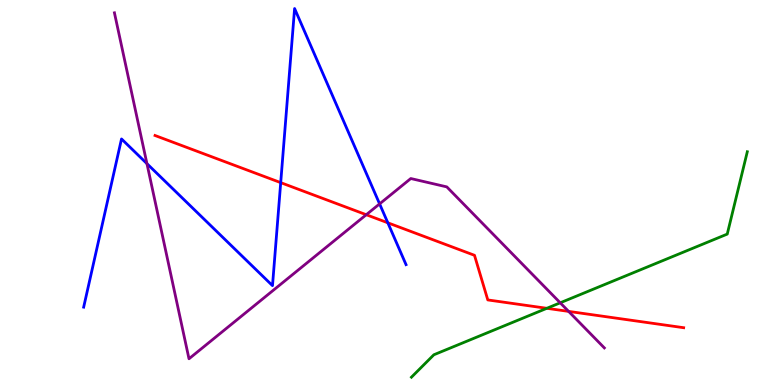[{'lines': ['blue', 'red'], 'intersections': [{'x': 3.62, 'y': 5.26}, {'x': 5.0, 'y': 4.21}]}, {'lines': ['green', 'red'], 'intersections': [{'x': 7.06, 'y': 1.99}]}, {'lines': ['purple', 'red'], 'intersections': [{'x': 4.73, 'y': 4.42}, {'x': 7.34, 'y': 1.91}]}, {'lines': ['blue', 'green'], 'intersections': []}, {'lines': ['blue', 'purple'], 'intersections': [{'x': 1.9, 'y': 5.75}, {'x': 4.9, 'y': 4.7}]}, {'lines': ['green', 'purple'], 'intersections': [{'x': 7.23, 'y': 2.13}]}]